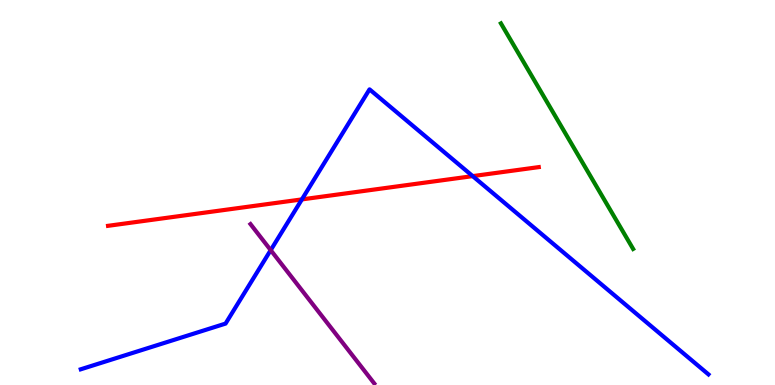[{'lines': ['blue', 'red'], 'intersections': [{'x': 3.9, 'y': 4.82}, {'x': 6.1, 'y': 5.43}]}, {'lines': ['green', 'red'], 'intersections': []}, {'lines': ['purple', 'red'], 'intersections': []}, {'lines': ['blue', 'green'], 'intersections': []}, {'lines': ['blue', 'purple'], 'intersections': [{'x': 3.49, 'y': 3.5}]}, {'lines': ['green', 'purple'], 'intersections': []}]